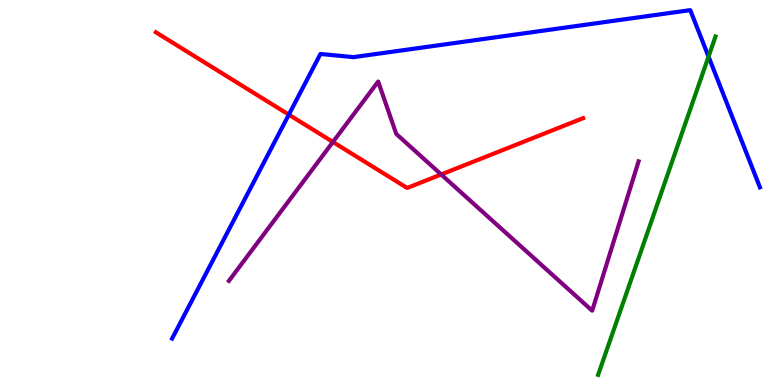[{'lines': ['blue', 'red'], 'intersections': [{'x': 3.73, 'y': 7.02}]}, {'lines': ['green', 'red'], 'intersections': []}, {'lines': ['purple', 'red'], 'intersections': [{'x': 4.3, 'y': 6.31}, {'x': 5.69, 'y': 5.47}]}, {'lines': ['blue', 'green'], 'intersections': [{'x': 9.14, 'y': 8.53}]}, {'lines': ['blue', 'purple'], 'intersections': []}, {'lines': ['green', 'purple'], 'intersections': []}]